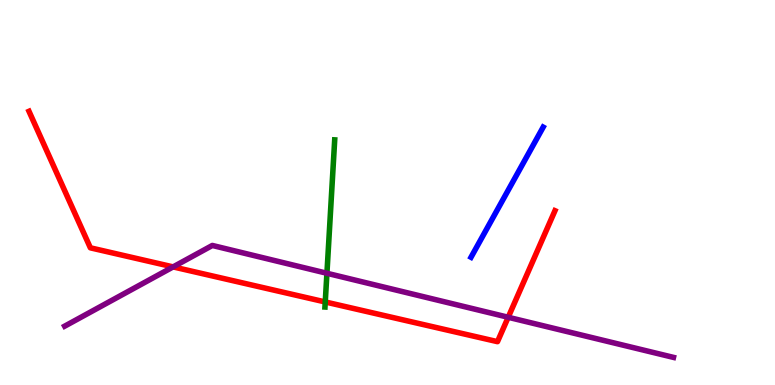[{'lines': ['blue', 'red'], 'intersections': []}, {'lines': ['green', 'red'], 'intersections': [{'x': 4.2, 'y': 2.16}]}, {'lines': ['purple', 'red'], 'intersections': [{'x': 2.23, 'y': 3.07}, {'x': 6.56, 'y': 1.76}]}, {'lines': ['blue', 'green'], 'intersections': []}, {'lines': ['blue', 'purple'], 'intersections': []}, {'lines': ['green', 'purple'], 'intersections': [{'x': 4.22, 'y': 2.9}]}]